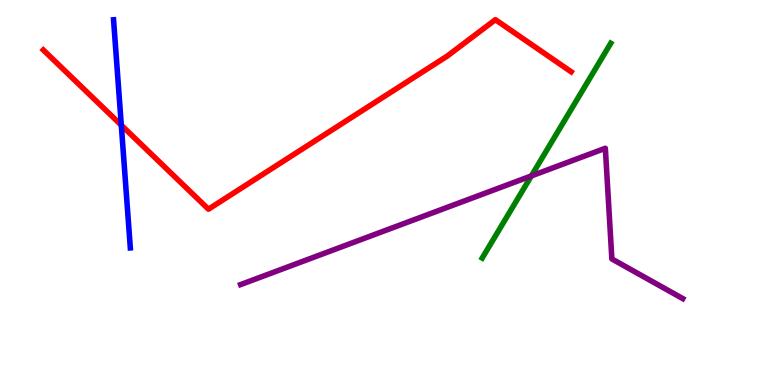[{'lines': ['blue', 'red'], 'intersections': [{'x': 1.57, 'y': 6.75}]}, {'lines': ['green', 'red'], 'intersections': []}, {'lines': ['purple', 'red'], 'intersections': []}, {'lines': ['blue', 'green'], 'intersections': []}, {'lines': ['blue', 'purple'], 'intersections': []}, {'lines': ['green', 'purple'], 'intersections': [{'x': 6.86, 'y': 5.43}]}]